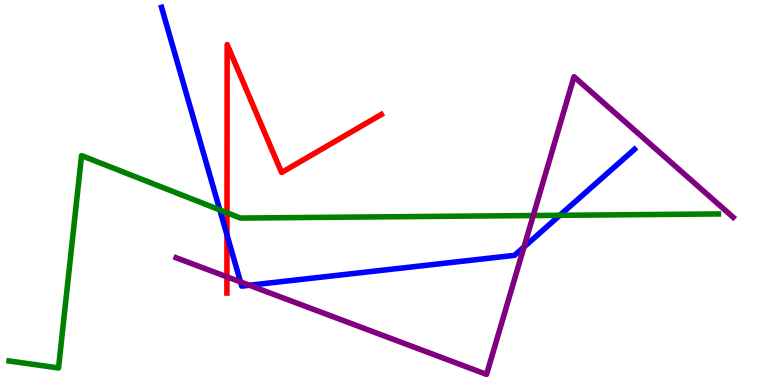[{'lines': ['blue', 'red'], 'intersections': [{'x': 2.93, 'y': 3.9}]}, {'lines': ['green', 'red'], 'intersections': [{'x': 2.93, 'y': 4.47}]}, {'lines': ['purple', 'red'], 'intersections': [{'x': 2.93, 'y': 2.81}]}, {'lines': ['blue', 'green'], 'intersections': [{'x': 2.84, 'y': 4.55}, {'x': 7.22, 'y': 4.41}]}, {'lines': ['blue', 'purple'], 'intersections': [{'x': 3.1, 'y': 2.68}, {'x': 3.22, 'y': 2.59}, {'x': 6.76, 'y': 3.59}]}, {'lines': ['green', 'purple'], 'intersections': [{'x': 6.88, 'y': 4.4}]}]